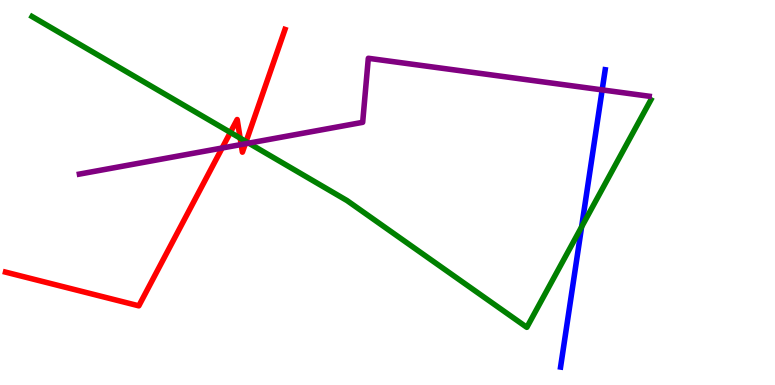[{'lines': ['blue', 'red'], 'intersections': []}, {'lines': ['green', 'red'], 'intersections': [{'x': 2.97, 'y': 6.56}, {'x': 3.1, 'y': 6.41}, {'x': 3.18, 'y': 6.32}]}, {'lines': ['purple', 'red'], 'intersections': [{'x': 2.87, 'y': 6.16}, {'x': 3.11, 'y': 6.25}, {'x': 3.17, 'y': 6.27}]}, {'lines': ['blue', 'green'], 'intersections': [{'x': 7.5, 'y': 4.11}]}, {'lines': ['blue', 'purple'], 'intersections': [{'x': 7.77, 'y': 7.67}]}, {'lines': ['green', 'purple'], 'intersections': [{'x': 3.21, 'y': 6.28}]}]